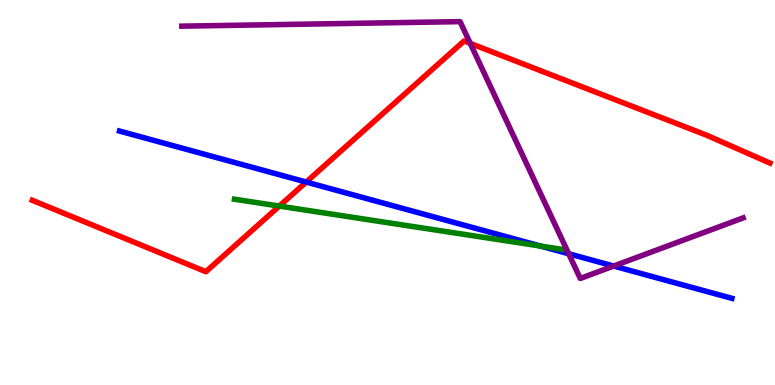[{'lines': ['blue', 'red'], 'intersections': [{'x': 3.95, 'y': 5.27}]}, {'lines': ['green', 'red'], 'intersections': [{'x': 3.6, 'y': 4.65}]}, {'lines': ['purple', 'red'], 'intersections': [{'x': 6.07, 'y': 8.87}]}, {'lines': ['blue', 'green'], 'intersections': [{'x': 6.97, 'y': 3.61}]}, {'lines': ['blue', 'purple'], 'intersections': [{'x': 7.34, 'y': 3.41}, {'x': 7.92, 'y': 3.09}]}, {'lines': ['green', 'purple'], 'intersections': []}]